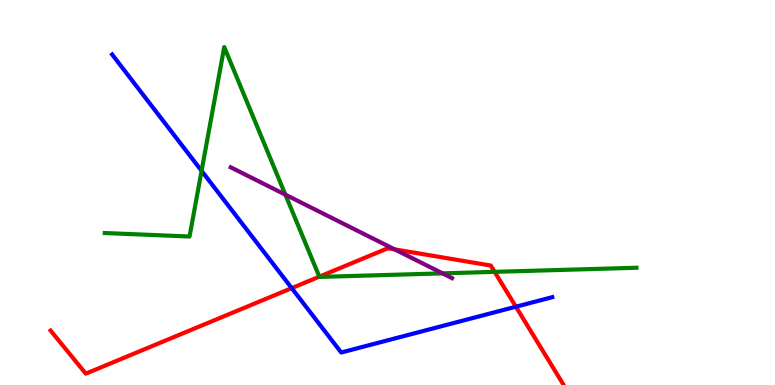[{'lines': ['blue', 'red'], 'intersections': [{'x': 3.76, 'y': 2.52}, {'x': 6.66, 'y': 2.03}]}, {'lines': ['green', 'red'], 'intersections': [{'x': 4.12, 'y': 2.81}, {'x': 6.38, 'y': 2.94}]}, {'lines': ['purple', 'red'], 'intersections': [{'x': 5.09, 'y': 3.52}]}, {'lines': ['blue', 'green'], 'intersections': [{'x': 2.6, 'y': 5.56}]}, {'lines': ['blue', 'purple'], 'intersections': []}, {'lines': ['green', 'purple'], 'intersections': [{'x': 3.68, 'y': 4.94}, {'x': 5.71, 'y': 2.9}]}]